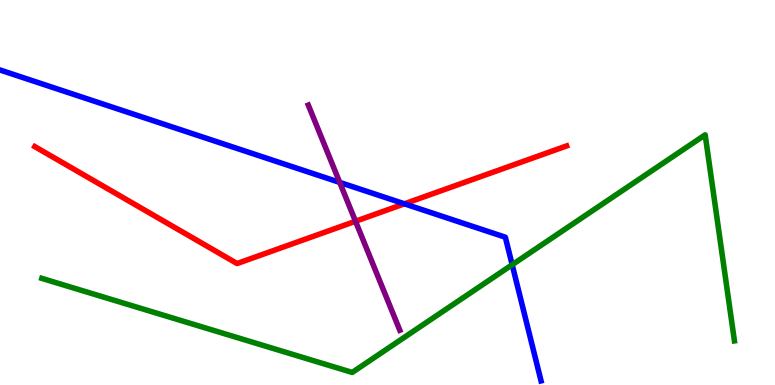[{'lines': ['blue', 'red'], 'intersections': [{'x': 5.22, 'y': 4.71}]}, {'lines': ['green', 'red'], 'intersections': []}, {'lines': ['purple', 'red'], 'intersections': [{'x': 4.59, 'y': 4.25}]}, {'lines': ['blue', 'green'], 'intersections': [{'x': 6.61, 'y': 3.12}]}, {'lines': ['blue', 'purple'], 'intersections': [{'x': 4.38, 'y': 5.26}]}, {'lines': ['green', 'purple'], 'intersections': []}]